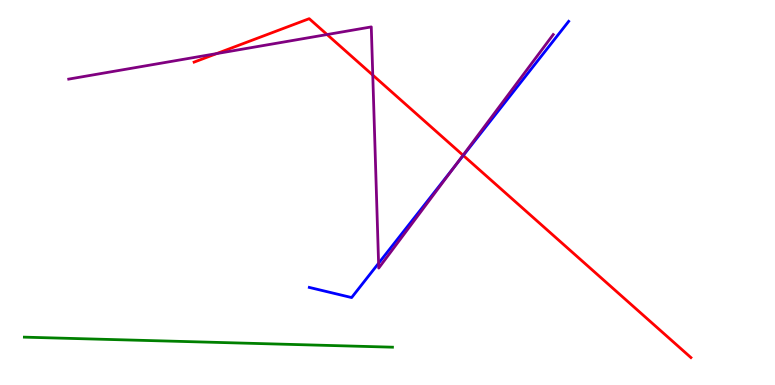[{'lines': ['blue', 'red'], 'intersections': [{'x': 5.98, 'y': 5.96}]}, {'lines': ['green', 'red'], 'intersections': []}, {'lines': ['purple', 'red'], 'intersections': [{'x': 2.8, 'y': 8.61}, {'x': 4.22, 'y': 9.1}, {'x': 4.81, 'y': 8.05}, {'x': 5.97, 'y': 5.97}]}, {'lines': ['blue', 'green'], 'intersections': []}, {'lines': ['blue', 'purple'], 'intersections': [{'x': 4.88, 'y': 3.16}, {'x': 5.87, 'y': 5.68}]}, {'lines': ['green', 'purple'], 'intersections': []}]